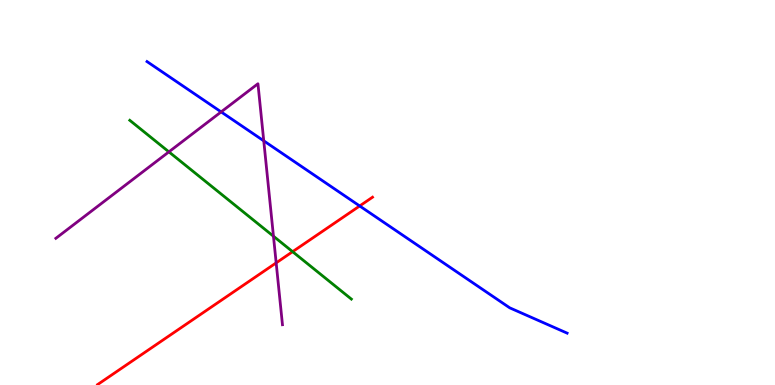[{'lines': ['blue', 'red'], 'intersections': [{'x': 4.64, 'y': 4.65}]}, {'lines': ['green', 'red'], 'intersections': [{'x': 3.78, 'y': 3.46}]}, {'lines': ['purple', 'red'], 'intersections': [{'x': 3.56, 'y': 3.17}]}, {'lines': ['blue', 'green'], 'intersections': []}, {'lines': ['blue', 'purple'], 'intersections': [{'x': 2.85, 'y': 7.09}, {'x': 3.4, 'y': 6.34}]}, {'lines': ['green', 'purple'], 'intersections': [{'x': 2.18, 'y': 6.06}, {'x': 3.53, 'y': 3.86}]}]